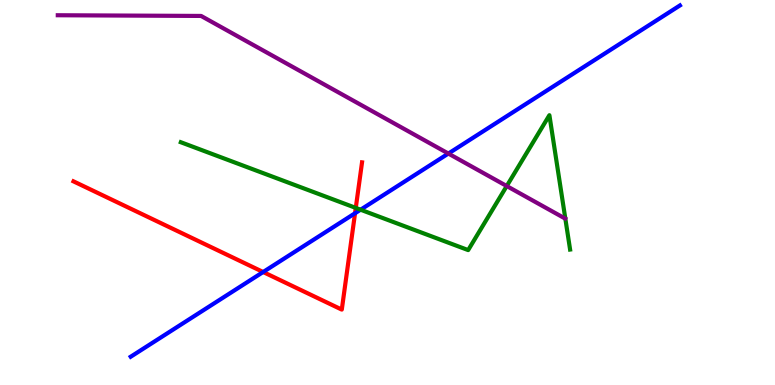[{'lines': ['blue', 'red'], 'intersections': [{'x': 3.4, 'y': 2.93}, {'x': 4.58, 'y': 4.46}]}, {'lines': ['green', 'red'], 'intersections': [{'x': 4.59, 'y': 4.6}]}, {'lines': ['purple', 'red'], 'intersections': []}, {'lines': ['blue', 'green'], 'intersections': [{'x': 4.65, 'y': 4.55}]}, {'lines': ['blue', 'purple'], 'intersections': [{'x': 5.79, 'y': 6.01}]}, {'lines': ['green', 'purple'], 'intersections': [{'x': 6.54, 'y': 5.17}]}]